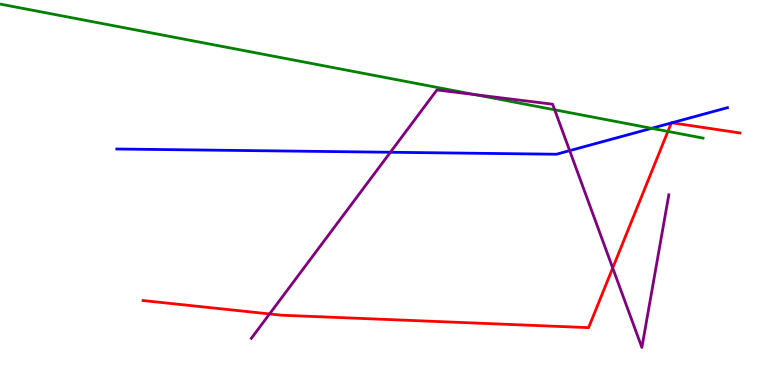[{'lines': ['blue', 'red'], 'intersections': [{'x': 8.66, 'y': 6.81}, {'x': 8.67, 'y': 6.81}]}, {'lines': ['green', 'red'], 'intersections': [{'x': 8.62, 'y': 6.59}]}, {'lines': ['purple', 'red'], 'intersections': [{'x': 3.48, 'y': 1.85}, {'x': 7.91, 'y': 3.04}]}, {'lines': ['blue', 'green'], 'intersections': [{'x': 8.41, 'y': 6.67}]}, {'lines': ['blue', 'purple'], 'intersections': [{'x': 5.04, 'y': 6.05}, {'x': 7.35, 'y': 6.09}]}, {'lines': ['green', 'purple'], 'intersections': [{'x': 6.13, 'y': 7.54}, {'x': 7.16, 'y': 7.15}]}]